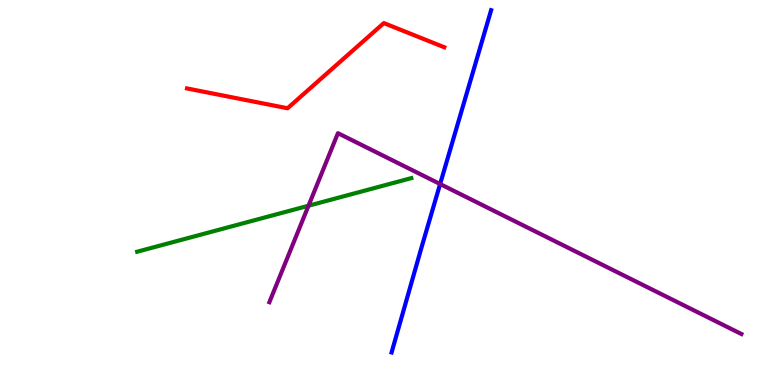[{'lines': ['blue', 'red'], 'intersections': []}, {'lines': ['green', 'red'], 'intersections': []}, {'lines': ['purple', 'red'], 'intersections': []}, {'lines': ['blue', 'green'], 'intersections': []}, {'lines': ['blue', 'purple'], 'intersections': [{'x': 5.68, 'y': 5.22}]}, {'lines': ['green', 'purple'], 'intersections': [{'x': 3.98, 'y': 4.66}]}]